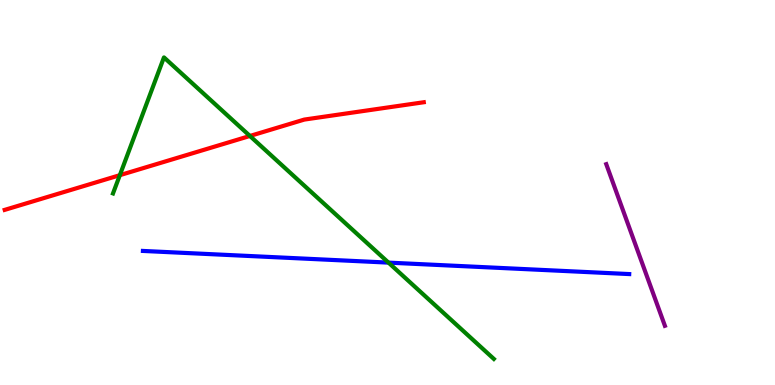[{'lines': ['blue', 'red'], 'intersections': []}, {'lines': ['green', 'red'], 'intersections': [{'x': 1.55, 'y': 5.45}, {'x': 3.22, 'y': 6.47}]}, {'lines': ['purple', 'red'], 'intersections': []}, {'lines': ['blue', 'green'], 'intersections': [{'x': 5.01, 'y': 3.18}]}, {'lines': ['blue', 'purple'], 'intersections': []}, {'lines': ['green', 'purple'], 'intersections': []}]